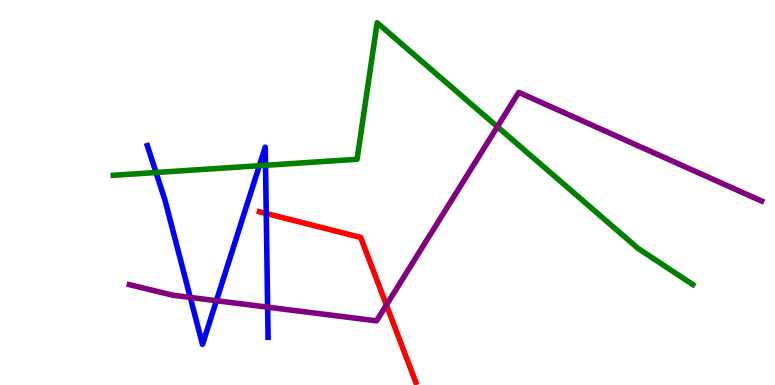[{'lines': ['blue', 'red'], 'intersections': [{'x': 3.44, 'y': 4.45}]}, {'lines': ['green', 'red'], 'intersections': []}, {'lines': ['purple', 'red'], 'intersections': [{'x': 4.99, 'y': 2.08}]}, {'lines': ['blue', 'green'], 'intersections': [{'x': 2.01, 'y': 5.52}, {'x': 3.35, 'y': 5.7}, {'x': 3.43, 'y': 5.71}]}, {'lines': ['blue', 'purple'], 'intersections': [{'x': 2.46, 'y': 2.27}, {'x': 2.79, 'y': 2.19}, {'x': 3.45, 'y': 2.02}]}, {'lines': ['green', 'purple'], 'intersections': [{'x': 6.42, 'y': 6.71}]}]